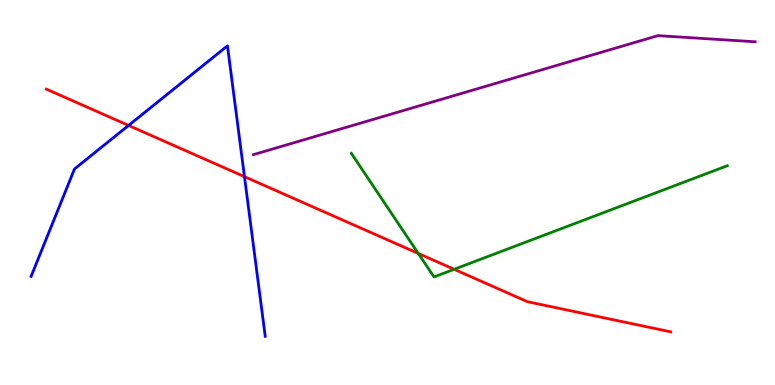[{'lines': ['blue', 'red'], 'intersections': [{'x': 1.66, 'y': 6.74}, {'x': 3.15, 'y': 5.41}]}, {'lines': ['green', 'red'], 'intersections': [{'x': 5.4, 'y': 3.42}, {'x': 5.86, 'y': 3.01}]}, {'lines': ['purple', 'red'], 'intersections': []}, {'lines': ['blue', 'green'], 'intersections': []}, {'lines': ['blue', 'purple'], 'intersections': []}, {'lines': ['green', 'purple'], 'intersections': []}]